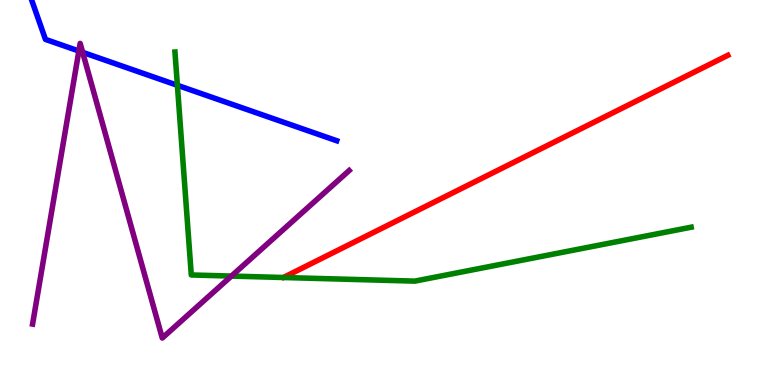[{'lines': ['blue', 'red'], 'intersections': []}, {'lines': ['green', 'red'], 'intersections': []}, {'lines': ['purple', 'red'], 'intersections': []}, {'lines': ['blue', 'green'], 'intersections': [{'x': 2.29, 'y': 7.78}]}, {'lines': ['blue', 'purple'], 'intersections': [{'x': 1.02, 'y': 8.68}, {'x': 1.07, 'y': 8.64}]}, {'lines': ['green', 'purple'], 'intersections': [{'x': 2.99, 'y': 2.83}]}]